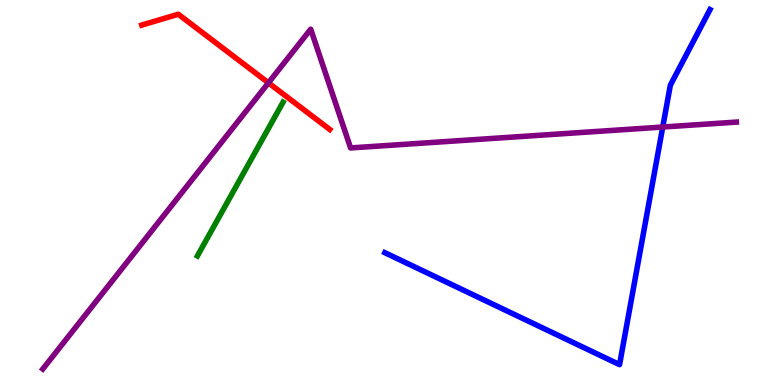[{'lines': ['blue', 'red'], 'intersections': []}, {'lines': ['green', 'red'], 'intersections': []}, {'lines': ['purple', 'red'], 'intersections': [{'x': 3.46, 'y': 7.85}]}, {'lines': ['blue', 'green'], 'intersections': []}, {'lines': ['blue', 'purple'], 'intersections': [{'x': 8.55, 'y': 6.7}]}, {'lines': ['green', 'purple'], 'intersections': []}]